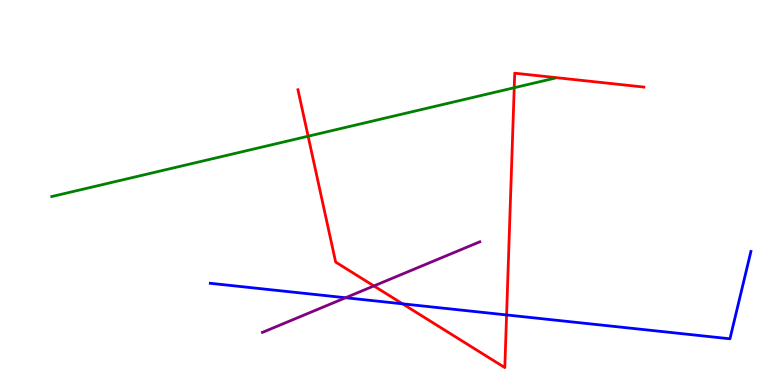[{'lines': ['blue', 'red'], 'intersections': [{'x': 5.19, 'y': 2.11}, {'x': 6.54, 'y': 1.82}]}, {'lines': ['green', 'red'], 'intersections': [{'x': 3.98, 'y': 6.46}, {'x': 6.64, 'y': 7.72}]}, {'lines': ['purple', 'red'], 'intersections': [{'x': 4.82, 'y': 2.57}]}, {'lines': ['blue', 'green'], 'intersections': []}, {'lines': ['blue', 'purple'], 'intersections': [{'x': 4.46, 'y': 2.27}]}, {'lines': ['green', 'purple'], 'intersections': []}]